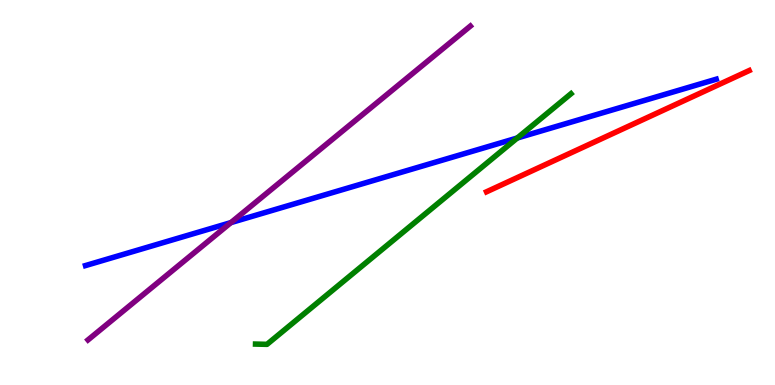[{'lines': ['blue', 'red'], 'intersections': []}, {'lines': ['green', 'red'], 'intersections': []}, {'lines': ['purple', 'red'], 'intersections': []}, {'lines': ['blue', 'green'], 'intersections': [{'x': 6.67, 'y': 6.42}]}, {'lines': ['blue', 'purple'], 'intersections': [{'x': 2.98, 'y': 4.22}]}, {'lines': ['green', 'purple'], 'intersections': []}]